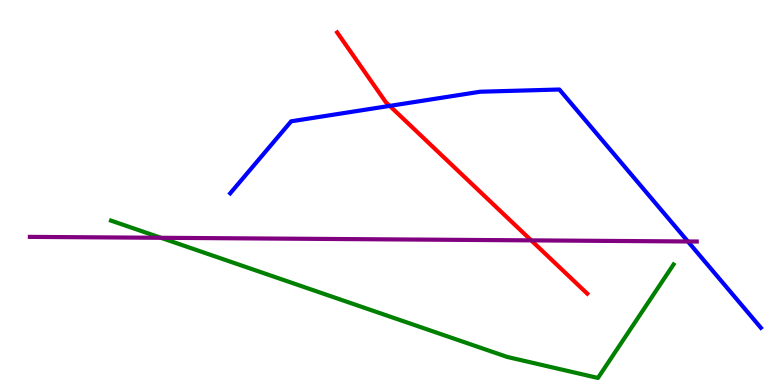[{'lines': ['blue', 'red'], 'intersections': [{'x': 5.03, 'y': 7.25}]}, {'lines': ['green', 'red'], 'intersections': []}, {'lines': ['purple', 'red'], 'intersections': [{'x': 6.85, 'y': 3.76}]}, {'lines': ['blue', 'green'], 'intersections': []}, {'lines': ['blue', 'purple'], 'intersections': [{'x': 8.88, 'y': 3.73}]}, {'lines': ['green', 'purple'], 'intersections': [{'x': 2.08, 'y': 3.82}]}]